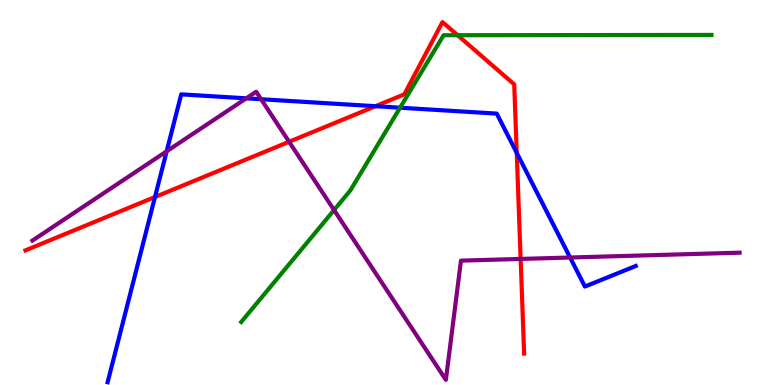[{'lines': ['blue', 'red'], 'intersections': [{'x': 2.0, 'y': 4.88}, {'x': 4.84, 'y': 7.24}, {'x': 6.67, 'y': 6.03}]}, {'lines': ['green', 'red'], 'intersections': [{'x': 5.9, 'y': 9.09}]}, {'lines': ['purple', 'red'], 'intersections': [{'x': 3.73, 'y': 6.32}, {'x': 6.72, 'y': 3.27}]}, {'lines': ['blue', 'green'], 'intersections': [{'x': 5.16, 'y': 7.2}]}, {'lines': ['blue', 'purple'], 'intersections': [{'x': 2.15, 'y': 6.07}, {'x': 3.18, 'y': 7.45}, {'x': 3.37, 'y': 7.42}, {'x': 7.36, 'y': 3.31}]}, {'lines': ['green', 'purple'], 'intersections': [{'x': 4.31, 'y': 4.54}]}]